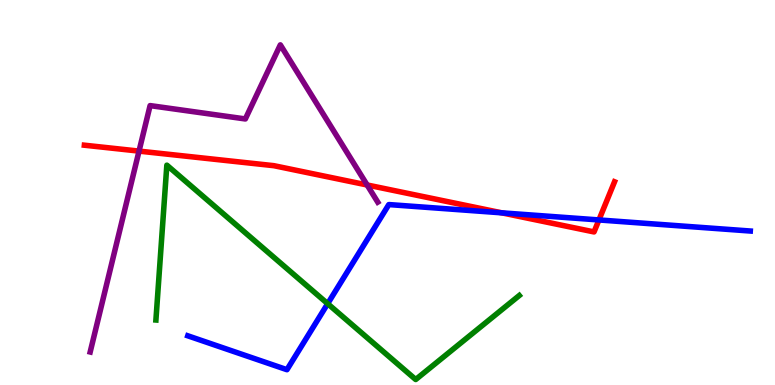[{'lines': ['blue', 'red'], 'intersections': [{'x': 6.47, 'y': 4.47}, {'x': 7.73, 'y': 4.29}]}, {'lines': ['green', 'red'], 'intersections': []}, {'lines': ['purple', 'red'], 'intersections': [{'x': 1.79, 'y': 6.08}, {'x': 4.74, 'y': 5.2}]}, {'lines': ['blue', 'green'], 'intersections': [{'x': 4.23, 'y': 2.11}]}, {'lines': ['blue', 'purple'], 'intersections': []}, {'lines': ['green', 'purple'], 'intersections': []}]